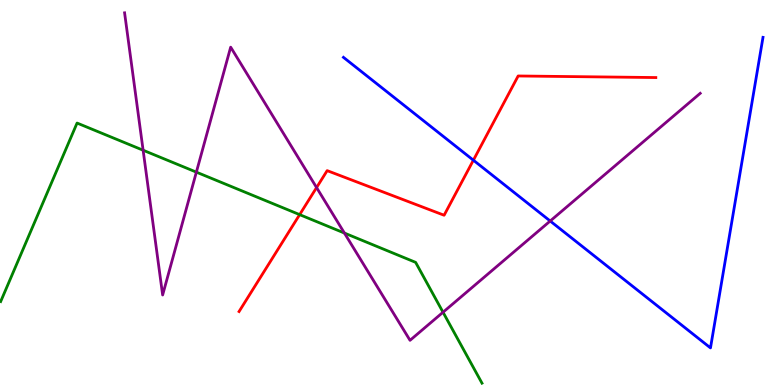[{'lines': ['blue', 'red'], 'intersections': [{'x': 6.11, 'y': 5.84}]}, {'lines': ['green', 'red'], 'intersections': [{'x': 3.87, 'y': 4.43}]}, {'lines': ['purple', 'red'], 'intersections': [{'x': 4.08, 'y': 5.13}]}, {'lines': ['blue', 'green'], 'intersections': []}, {'lines': ['blue', 'purple'], 'intersections': [{'x': 7.1, 'y': 4.26}]}, {'lines': ['green', 'purple'], 'intersections': [{'x': 1.85, 'y': 6.1}, {'x': 2.53, 'y': 5.53}, {'x': 4.44, 'y': 3.95}, {'x': 5.72, 'y': 1.89}]}]